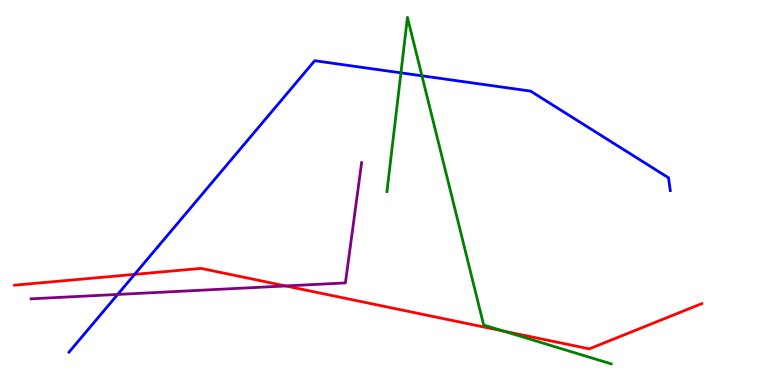[{'lines': ['blue', 'red'], 'intersections': [{'x': 1.74, 'y': 2.87}]}, {'lines': ['green', 'red'], 'intersections': [{'x': 6.49, 'y': 1.4}]}, {'lines': ['purple', 'red'], 'intersections': [{'x': 3.69, 'y': 2.57}]}, {'lines': ['blue', 'green'], 'intersections': [{'x': 5.17, 'y': 8.11}, {'x': 5.44, 'y': 8.03}]}, {'lines': ['blue', 'purple'], 'intersections': [{'x': 1.52, 'y': 2.35}]}, {'lines': ['green', 'purple'], 'intersections': []}]